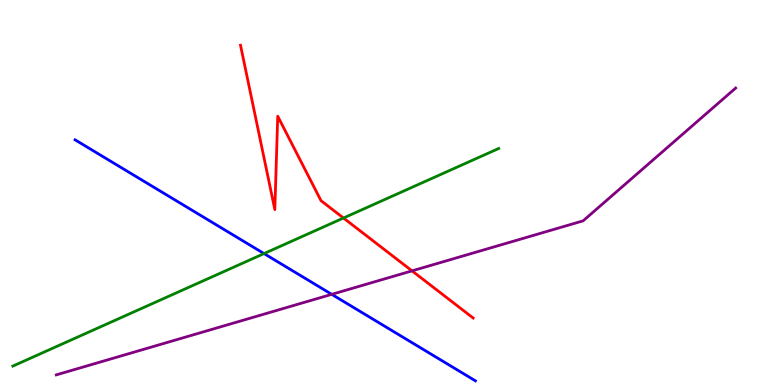[{'lines': ['blue', 'red'], 'intersections': []}, {'lines': ['green', 'red'], 'intersections': [{'x': 4.43, 'y': 4.34}]}, {'lines': ['purple', 'red'], 'intersections': [{'x': 5.32, 'y': 2.96}]}, {'lines': ['blue', 'green'], 'intersections': [{'x': 3.41, 'y': 3.41}]}, {'lines': ['blue', 'purple'], 'intersections': [{'x': 4.28, 'y': 2.35}]}, {'lines': ['green', 'purple'], 'intersections': []}]